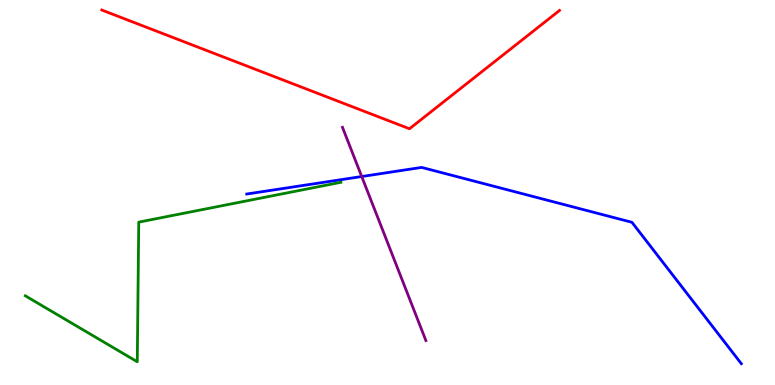[{'lines': ['blue', 'red'], 'intersections': []}, {'lines': ['green', 'red'], 'intersections': []}, {'lines': ['purple', 'red'], 'intersections': []}, {'lines': ['blue', 'green'], 'intersections': []}, {'lines': ['blue', 'purple'], 'intersections': [{'x': 4.67, 'y': 5.41}]}, {'lines': ['green', 'purple'], 'intersections': []}]